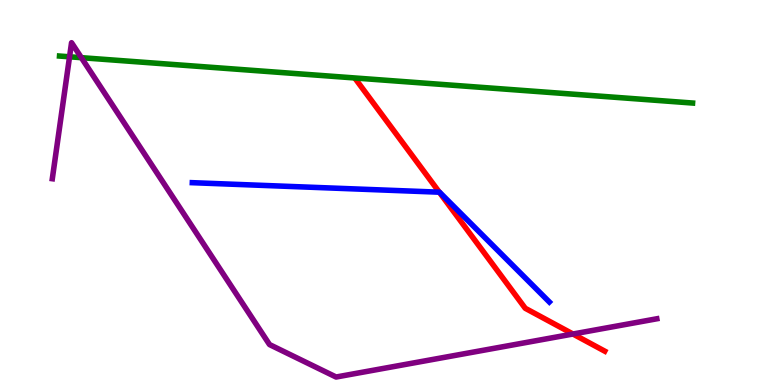[{'lines': ['blue', 'red'], 'intersections': [{'x': 5.67, 'y': 5.01}]}, {'lines': ['green', 'red'], 'intersections': []}, {'lines': ['purple', 'red'], 'intersections': [{'x': 7.39, 'y': 1.32}]}, {'lines': ['blue', 'green'], 'intersections': []}, {'lines': ['blue', 'purple'], 'intersections': []}, {'lines': ['green', 'purple'], 'intersections': [{'x': 0.897, 'y': 8.52}, {'x': 1.05, 'y': 8.5}]}]